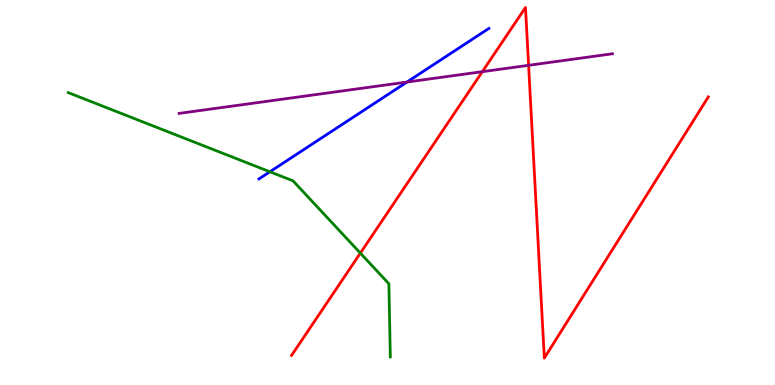[{'lines': ['blue', 'red'], 'intersections': []}, {'lines': ['green', 'red'], 'intersections': [{'x': 4.65, 'y': 3.43}]}, {'lines': ['purple', 'red'], 'intersections': [{'x': 6.22, 'y': 8.14}, {'x': 6.82, 'y': 8.3}]}, {'lines': ['blue', 'green'], 'intersections': [{'x': 3.48, 'y': 5.54}]}, {'lines': ['blue', 'purple'], 'intersections': [{'x': 5.25, 'y': 7.87}]}, {'lines': ['green', 'purple'], 'intersections': []}]